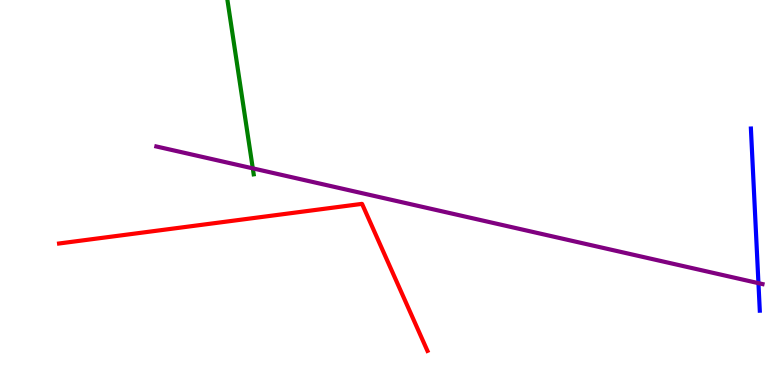[{'lines': ['blue', 'red'], 'intersections': []}, {'lines': ['green', 'red'], 'intersections': []}, {'lines': ['purple', 'red'], 'intersections': []}, {'lines': ['blue', 'green'], 'intersections': []}, {'lines': ['blue', 'purple'], 'intersections': [{'x': 9.79, 'y': 2.65}]}, {'lines': ['green', 'purple'], 'intersections': [{'x': 3.26, 'y': 5.63}]}]